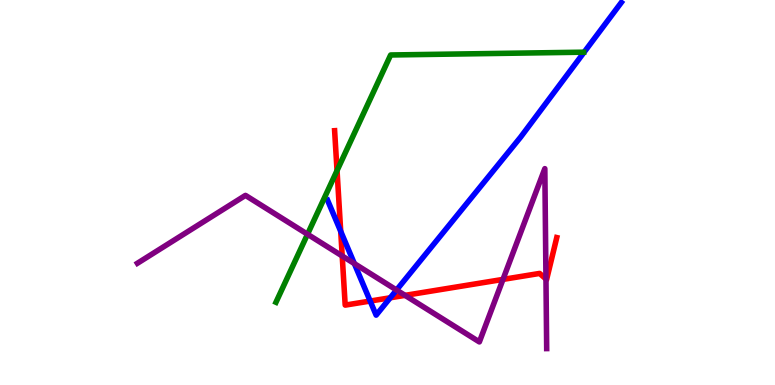[{'lines': ['blue', 'red'], 'intersections': [{'x': 4.4, 'y': 3.99}, {'x': 4.78, 'y': 2.18}, {'x': 5.04, 'y': 2.27}]}, {'lines': ['green', 'red'], 'intersections': [{'x': 4.35, 'y': 5.57}]}, {'lines': ['purple', 'red'], 'intersections': [{'x': 4.42, 'y': 3.35}, {'x': 5.23, 'y': 2.33}, {'x': 6.49, 'y': 2.74}, {'x': 7.04, 'y': 2.75}]}, {'lines': ['blue', 'green'], 'intersections': []}, {'lines': ['blue', 'purple'], 'intersections': [{'x': 4.57, 'y': 3.15}, {'x': 5.12, 'y': 2.47}]}, {'lines': ['green', 'purple'], 'intersections': [{'x': 3.97, 'y': 3.92}]}]